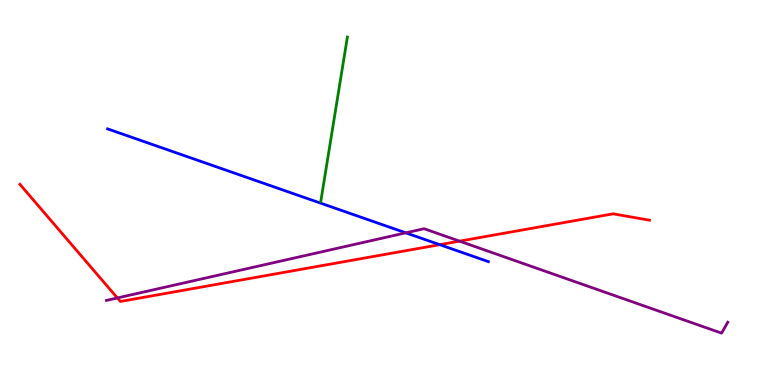[{'lines': ['blue', 'red'], 'intersections': [{'x': 5.67, 'y': 3.64}]}, {'lines': ['green', 'red'], 'intersections': []}, {'lines': ['purple', 'red'], 'intersections': [{'x': 1.51, 'y': 2.26}, {'x': 5.93, 'y': 3.74}]}, {'lines': ['blue', 'green'], 'intersections': []}, {'lines': ['blue', 'purple'], 'intersections': [{'x': 5.24, 'y': 3.95}]}, {'lines': ['green', 'purple'], 'intersections': []}]